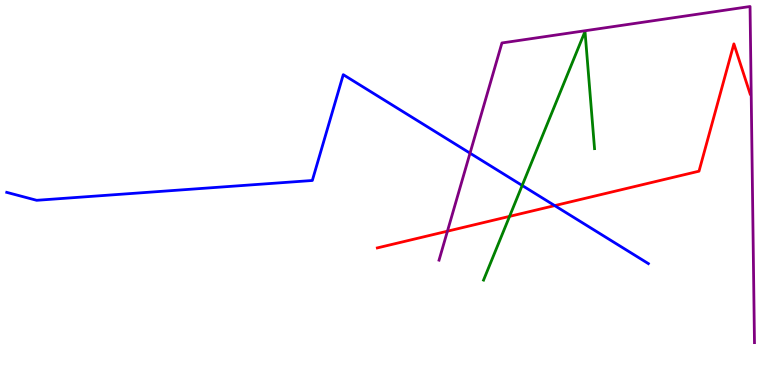[{'lines': ['blue', 'red'], 'intersections': [{'x': 7.16, 'y': 4.66}]}, {'lines': ['green', 'red'], 'intersections': [{'x': 6.57, 'y': 4.38}]}, {'lines': ['purple', 'red'], 'intersections': [{'x': 5.77, 'y': 4.0}]}, {'lines': ['blue', 'green'], 'intersections': [{'x': 6.74, 'y': 5.18}]}, {'lines': ['blue', 'purple'], 'intersections': [{'x': 6.06, 'y': 6.02}]}, {'lines': ['green', 'purple'], 'intersections': []}]